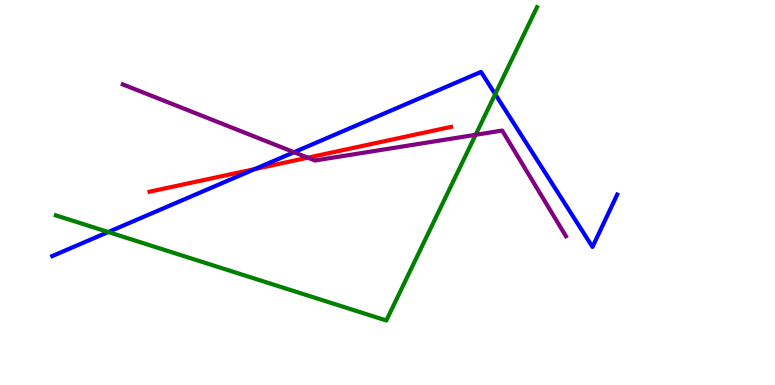[{'lines': ['blue', 'red'], 'intersections': [{'x': 3.29, 'y': 5.61}]}, {'lines': ['green', 'red'], 'intersections': []}, {'lines': ['purple', 'red'], 'intersections': [{'x': 3.97, 'y': 5.9}]}, {'lines': ['blue', 'green'], 'intersections': [{'x': 1.4, 'y': 3.97}, {'x': 6.39, 'y': 7.55}]}, {'lines': ['blue', 'purple'], 'intersections': [{'x': 3.79, 'y': 6.05}]}, {'lines': ['green', 'purple'], 'intersections': [{'x': 6.14, 'y': 6.5}]}]